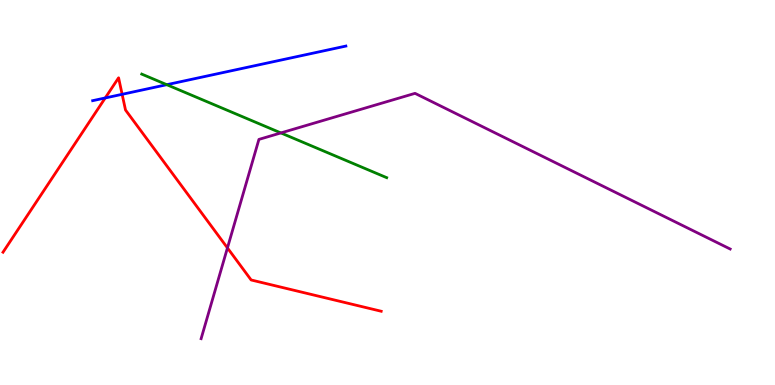[{'lines': ['blue', 'red'], 'intersections': [{'x': 1.36, 'y': 7.46}, {'x': 1.58, 'y': 7.55}]}, {'lines': ['green', 'red'], 'intersections': []}, {'lines': ['purple', 'red'], 'intersections': [{'x': 2.93, 'y': 3.56}]}, {'lines': ['blue', 'green'], 'intersections': [{'x': 2.15, 'y': 7.8}]}, {'lines': ['blue', 'purple'], 'intersections': []}, {'lines': ['green', 'purple'], 'intersections': [{'x': 3.62, 'y': 6.55}]}]